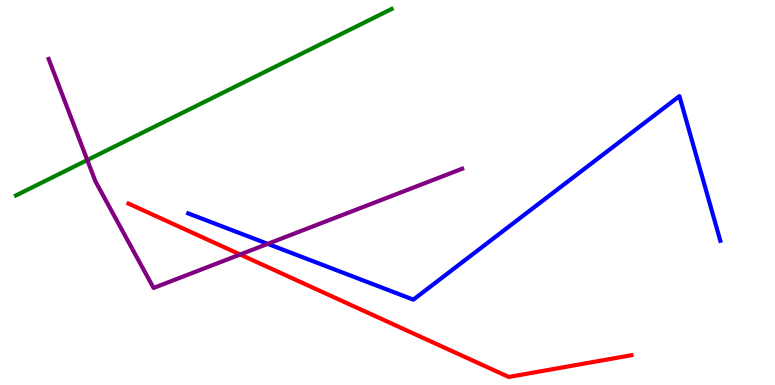[{'lines': ['blue', 'red'], 'intersections': []}, {'lines': ['green', 'red'], 'intersections': []}, {'lines': ['purple', 'red'], 'intersections': [{'x': 3.1, 'y': 3.39}]}, {'lines': ['blue', 'green'], 'intersections': []}, {'lines': ['blue', 'purple'], 'intersections': [{'x': 3.45, 'y': 3.67}]}, {'lines': ['green', 'purple'], 'intersections': [{'x': 1.13, 'y': 5.84}]}]